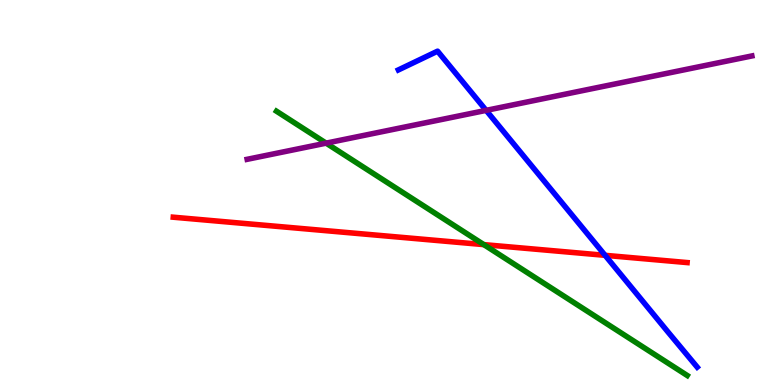[{'lines': ['blue', 'red'], 'intersections': [{'x': 7.81, 'y': 3.37}]}, {'lines': ['green', 'red'], 'intersections': [{'x': 6.24, 'y': 3.65}]}, {'lines': ['purple', 'red'], 'intersections': []}, {'lines': ['blue', 'green'], 'intersections': []}, {'lines': ['blue', 'purple'], 'intersections': [{'x': 6.27, 'y': 7.13}]}, {'lines': ['green', 'purple'], 'intersections': [{'x': 4.21, 'y': 6.28}]}]